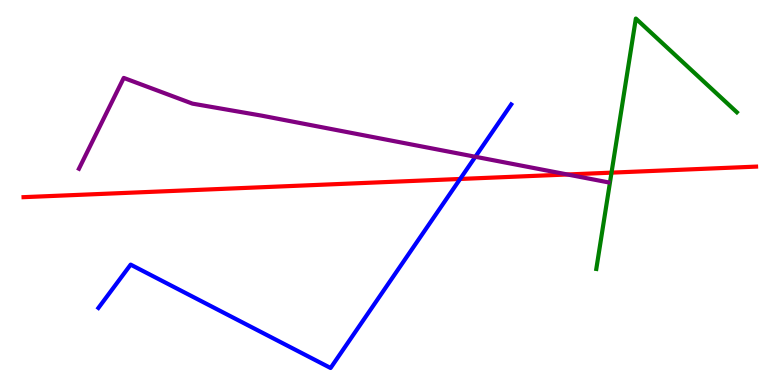[{'lines': ['blue', 'red'], 'intersections': [{'x': 5.94, 'y': 5.35}]}, {'lines': ['green', 'red'], 'intersections': [{'x': 7.89, 'y': 5.52}]}, {'lines': ['purple', 'red'], 'intersections': [{'x': 7.32, 'y': 5.47}]}, {'lines': ['blue', 'green'], 'intersections': []}, {'lines': ['blue', 'purple'], 'intersections': [{'x': 6.13, 'y': 5.93}]}, {'lines': ['green', 'purple'], 'intersections': []}]